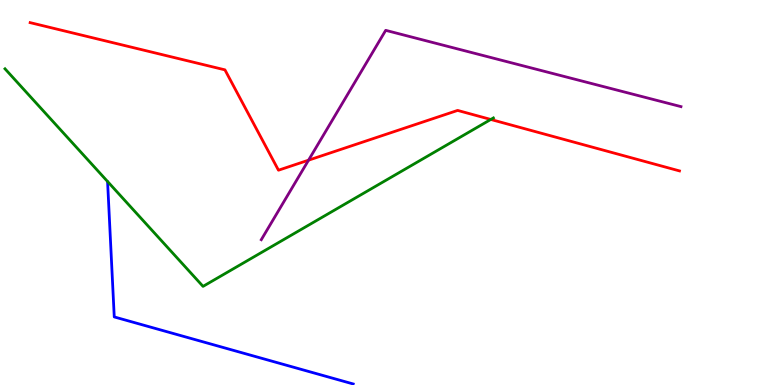[{'lines': ['blue', 'red'], 'intersections': []}, {'lines': ['green', 'red'], 'intersections': [{'x': 6.33, 'y': 6.9}]}, {'lines': ['purple', 'red'], 'intersections': [{'x': 3.98, 'y': 5.84}]}, {'lines': ['blue', 'green'], 'intersections': []}, {'lines': ['blue', 'purple'], 'intersections': []}, {'lines': ['green', 'purple'], 'intersections': []}]